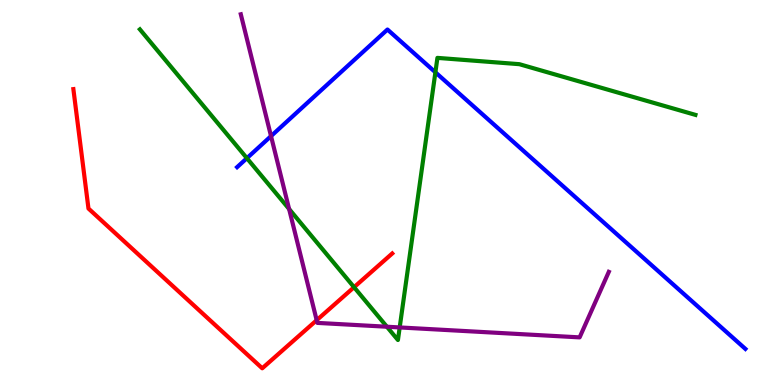[{'lines': ['blue', 'red'], 'intersections': []}, {'lines': ['green', 'red'], 'intersections': [{'x': 4.57, 'y': 2.54}]}, {'lines': ['purple', 'red'], 'intersections': [{'x': 4.09, 'y': 1.68}]}, {'lines': ['blue', 'green'], 'intersections': [{'x': 3.19, 'y': 5.89}, {'x': 5.62, 'y': 8.12}]}, {'lines': ['blue', 'purple'], 'intersections': [{'x': 3.5, 'y': 6.46}]}, {'lines': ['green', 'purple'], 'intersections': [{'x': 3.73, 'y': 4.57}, {'x': 4.99, 'y': 1.51}, {'x': 5.16, 'y': 1.5}]}]